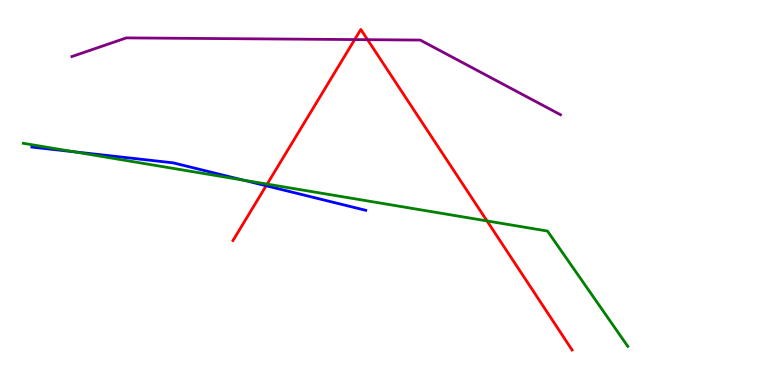[{'lines': ['blue', 'red'], 'intersections': [{'x': 3.43, 'y': 5.18}]}, {'lines': ['green', 'red'], 'intersections': [{'x': 3.45, 'y': 5.22}, {'x': 6.28, 'y': 4.26}]}, {'lines': ['purple', 'red'], 'intersections': [{'x': 4.58, 'y': 8.97}, {'x': 4.74, 'y': 8.97}]}, {'lines': ['blue', 'green'], 'intersections': [{'x': 0.953, 'y': 6.06}, {'x': 3.14, 'y': 5.32}]}, {'lines': ['blue', 'purple'], 'intersections': []}, {'lines': ['green', 'purple'], 'intersections': []}]